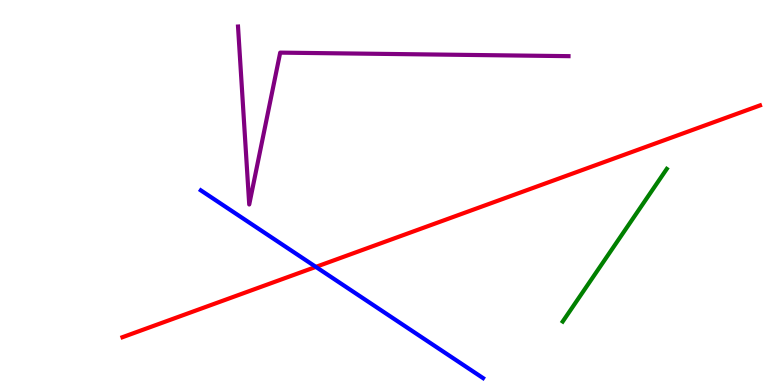[{'lines': ['blue', 'red'], 'intersections': [{'x': 4.08, 'y': 3.07}]}, {'lines': ['green', 'red'], 'intersections': []}, {'lines': ['purple', 'red'], 'intersections': []}, {'lines': ['blue', 'green'], 'intersections': []}, {'lines': ['blue', 'purple'], 'intersections': []}, {'lines': ['green', 'purple'], 'intersections': []}]